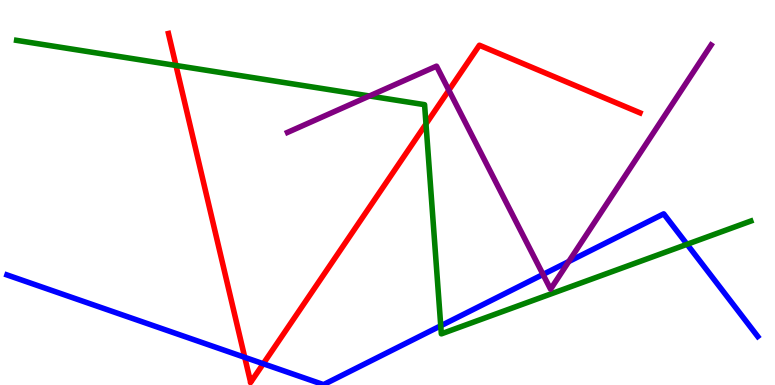[{'lines': ['blue', 'red'], 'intersections': [{'x': 3.16, 'y': 0.719}, {'x': 3.4, 'y': 0.552}]}, {'lines': ['green', 'red'], 'intersections': [{'x': 2.27, 'y': 8.3}, {'x': 5.5, 'y': 6.78}]}, {'lines': ['purple', 'red'], 'intersections': [{'x': 5.79, 'y': 7.66}]}, {'lines': ['blue', 'green'], 'intersections': [{'x': 5.69, 'y': 1.54}, {'x': 8.87, 'y': 3.65}]}, {'lines': ['blue', 'purple'], 'intersections': [{'x': 7.01, 'y': 2.87}, {'x': 7.34, 'y': 3.21}]}, {'lines': ['green', 'purple'], 'intersections': [{'x': 4.77, 'y': 7.51}]}]